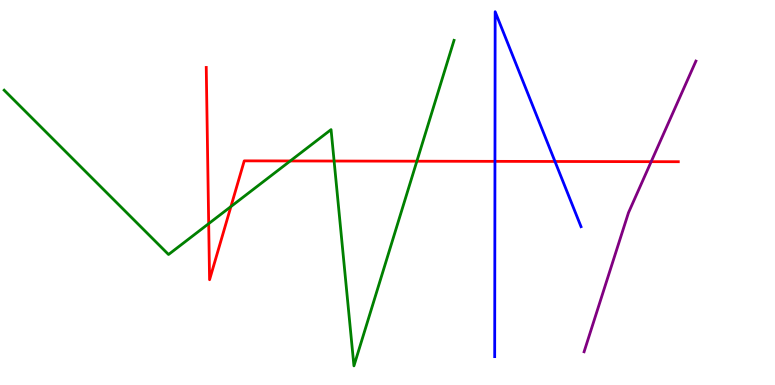[{'lines': ['blue', 'red'], 'intersections': [{'x': 6.39, 'y': 5.81}, {'x': 7.16, 'y': 5.81}]}, {'lines': ['green', 'red'], 'intersections': [{'x': 2.69, 'y': 4.19}, {'x': 2.98, 'y': 4.63}, {'x': 3.75, 'y': 5.82}, {'x': 4.31, 'y': 5.82}, {'x': 5.38, 'y': 5.81}]}, {'lines': ['purple', 'red'], 'intersections': [{'x': 8.4, 'y': 5.8}]}, {'lines': ['blue', 'green'], 'intersections': []}, {'lines': ['blue', 'purple'], 'intersections': []}, {'lines': ['green', 'purple'], 'intersections': []}]